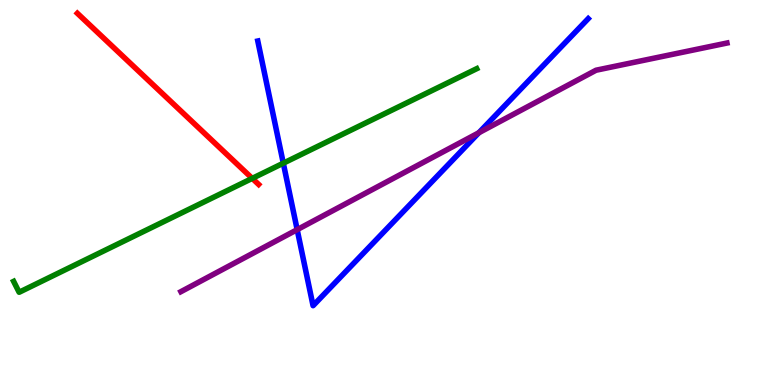[{'lines': ['blue', 'red'], 'intersections': []}, {'lines': ['green', 'red'], 'intersections': [{'x': 3.25, 'y': 5.37}]}, {'lines': ['purple', 'red'], 'intersections': []}, {'lines': ['blue', 'green'], 'intersections': [{'x': 3.66, 'y': 5.76}]}, {'lines': ['blue', 'purple'], 'intersections': [{'x': 3.83, 'y': 4.04}, {'x': 6.18, 'y': 6.55}]}, {'lines': ['green', 'purple'], 'intersections': []}]